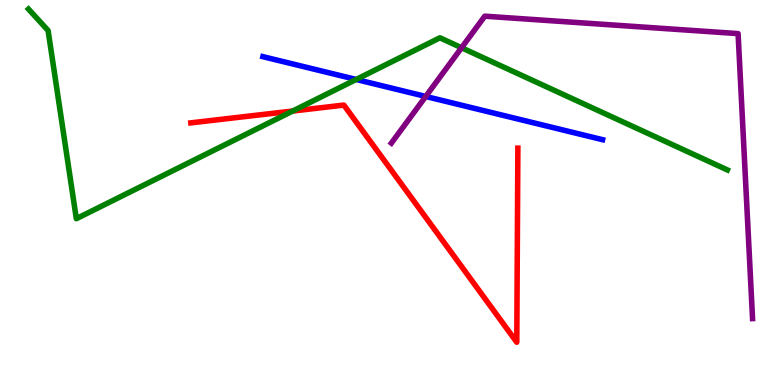[{'lines': ['blue', 'red'], 'intersections': []}, {'lines': ['green', 'red'], 'intersections': [{'x': 3.78, 'y': 7.12}]}, {'lines': ['purple', 'red'], 'intersections': []}, {'lines': ['blue', 'green'], 'intersections': [{'x': 4.6, 'y': 7.94}]}, {'lines': ['blue', 'purple'], 'intersections': [{'x': 5.49, 'y': 7.49}]}, {'lines': ['green', 'purple'], 'intersections': [{'x': 5.96, 'y': 8.76}]}]